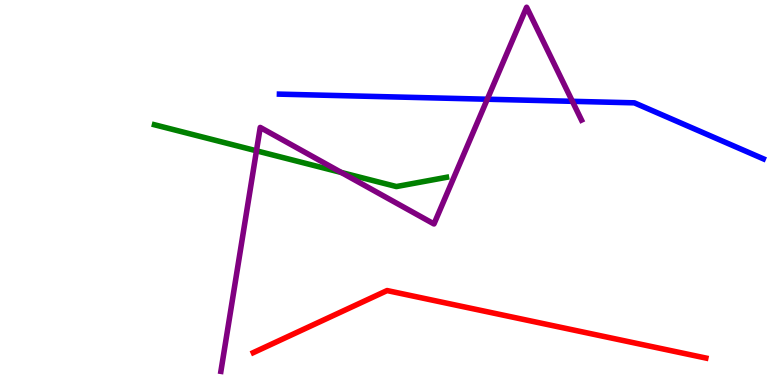[{'lines': ['blue', 'red'], 'intersections': []}, {'lines': ['green', 'red'], 'intersections': []}, {'lines': ['purple', 'red'], 'intersections': []}, {'lines': ['blue', 'green'], 'intersections': []}, {'lines': ['blue', 'purple'], 'intersections': [{'x': 6.29, 'y': 7.42}, {'x': 7.39, 'y': 7.37}]}, {'lines': ['green', 'purple'], 'intersections': [{'x': 3.31, 'y': 6.08}, {'x': 4.4, 'y': 5.52}]}]